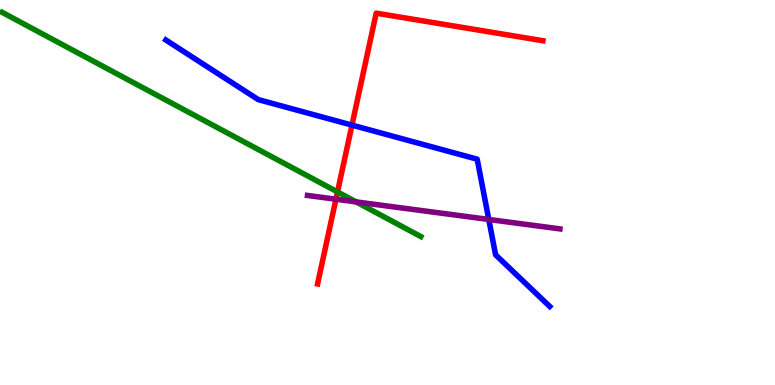[{'lines': ['blue', 'red'], 'intersections': [{'x': 4.54, 'y': 6.75}]}, {'lines': ['green', 'red'], 'intersections': [{'x': 4.35, 'y': 5.01}]}, {'lines': ['purple', 'red'], 'intersections': [{'x': 4.33, 'y': 4.83}]}, {'lines': ['blue', 'green'], 'intersections': []}, {'lines': ['blue', 'purple'], 'intersections': [{'x': 6.31, 'y': 4.3}]}, {'lines': ['green', 'purple'], 'intersections': [{'x': 4.59, 'y': 4.76}]}]